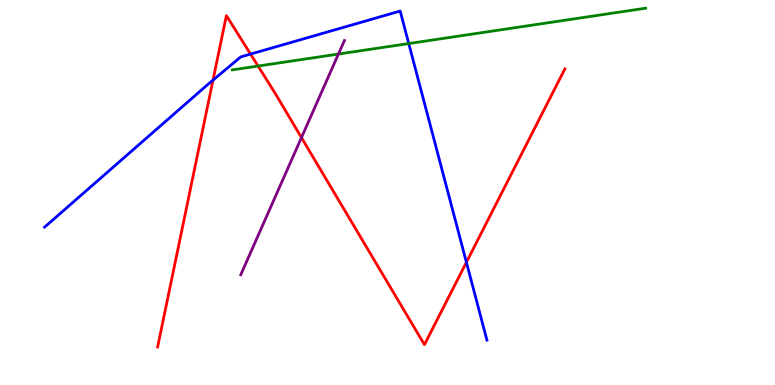[{'lines': ['blue', 'red'], 'intersections': [{'x': 2.75, 'y': 7.92}, {'x': 3.23, 'y': 8.59}, {'x': 6.02, 'y': 3.19}]}, {'lines': ['green', 'red'], 'intersections': [{'x': 3.33, 'y': 8.28}]}, {'lines': ['purple', 'red'], 'intersections': [{'x': 3.89, 'y': 6.43}]}, {'lines': ['blue', 'green'], 'intersections': [{'x': 5.27, 'y': 8.87}]}, {'lines': ['blue', 'purple'], 'intersections': []}, {'lines': ['green', 'purple'], 'intersections': [{'x': 4.37, 'y': 8.6}]}]